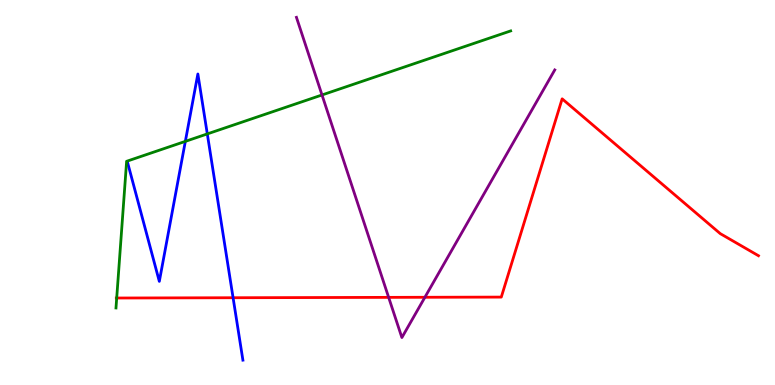[{'lines': ['blue', 'red'], 'intersections': [{'x': 3.01, 'y': 2.27}]}, {'lines': ['green', 'red'], 'intersections': [{'x': 1.51, 'y': 2.26}]}, {'lines': ['purple', 'red'], 'intersections': [{'x': 5.01, 'y': 2.28}, {'x': 5.48, 'y': 2.28}]}, {'lines': ['blue', 'green'], 'intersections': [{'x': 2.39, 'y': 6.33}, {'x': 2.67, 'y': 6.52}]}, {'lines': ['blue', 'purple'], 'intersections': []}, {'lines': ['green', 'purple'], 'intersections': [{'x': 4.15, 'y': 7.53}]}]